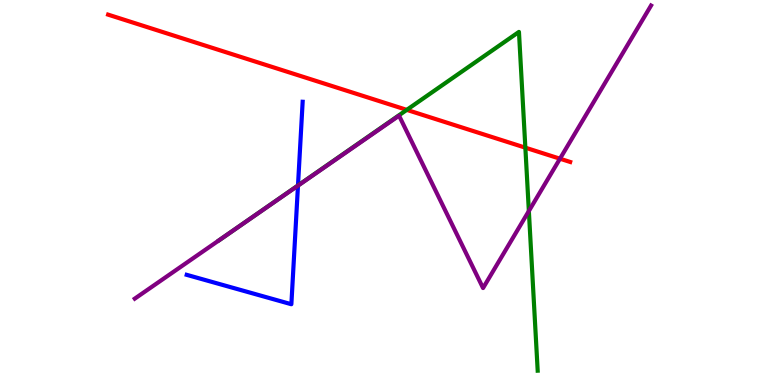[{'lines': ['blue', 'red'], 'intersections': []}, {'lines': ['green', 'red'], 'intersections': [{'x': 5.25, 'y': 7.15}, {'x': 6.78, 'y': 6.16}]}, {'lines': ['purple', 'red'], 'intersections': [{'x': 7.23, 'y': 5.88}]}, {'lines': ['blue', 'green'], 'intersections': [{'x': 3.85, 'y': 5.18}]}, {'lines': ['blue', 'purple'], 'intersections': [{'x': 3.84, 'y': 5.18}]}, {'lines': ['green', 'purple'], 'intersections': [{'x': 2.97, 'y': 3.96}, {'x': 6.82, 'y': 4.52}]}]